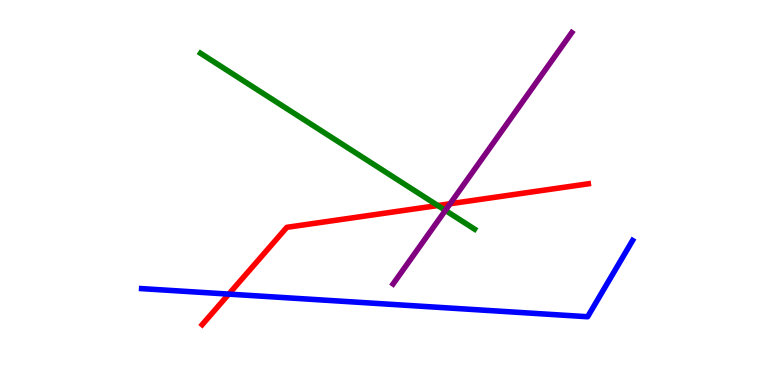[{'lines': ['blue', 'red'], 'intersections': [{'x': 2.95, 'y': 2.36}]}, {'lines': ['green', 'red'], 'intersections': [{'x': 5.65, 'y': 4.66}]}, {'lines': ['purple', 'red'], 'intersections': [{'x': 5.81, 'y': 4.71}]}, {'lines': ['blue', 'green'], 'intersections': []}, {'lines': ['blue', 'purple'], 'intersections': []}, {'lines': ['green', 'purple'], 'intersections': [{'x': 5.75, 'y': 4.53}]}]